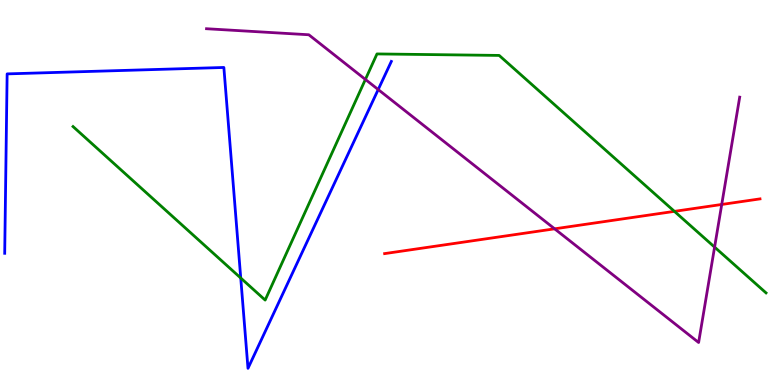[{'lines': ['blue', 'red'], 'intersections': []}, {'lines': ['green', 'red'], 'intersections': [{'x': 8.7, 'y': 4.51}]}, {'lines': ['purple', 'red'], 'intersections': [{'x': 7.16, 'y': 4.06}, {'x': 9.31, 'y': 4.69}]}, {'lines': ['blue', 'green'], 'intersections': [{'x': 3.11, 'y': 2.78}]}, {'lines': ['blue', 'purple'], 'intersections': [{'x': 4.88, 'y': 7.67}]}, {'lines': ['green', 'purple'], 'intersections': [{'x': 4.71, 'y': 7.94}, {'x': 9.22, 'y': 3.58}]}]